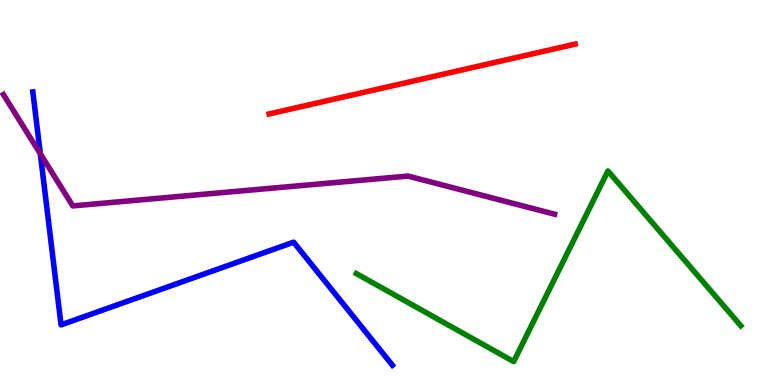[{'lines': ['blue', 'red'], 'intersections': []}, {'lines': ['green', 'red'], 'intersections': []}, {'lines': ['purple', 'red'], 'intersections': []}, {'lines': ['blue', 'green'], 'intersections': []}, {'lines': ['blue', 'purple'], 'intersections': [{'x': 0.52, 'y': 6.0}]}, {'lines': ['green', 'purple'], 'intersections': []}]